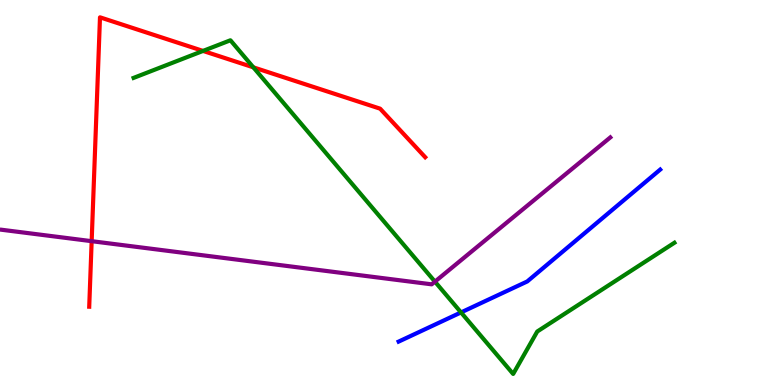[{'lines': ['blue', 'red'], 'intersections': []}, {'lines': ['green', 'red'], 'intersections': [{'x': 2.62, 'y': 8.68}, {'x': 3.27, 'y': 8.25}]}, {'lines': ['purple', 'red'], 'intersections': [{'x': 1.18, 'y': 3.74}]}, {'lines': ['blue', 'green'], 'intersections': [{'x': 5.95, 'y': 1.89}]}, {'lines': ['blue', 'purple'], 'intersections': []}, {'lines': ['green', 'purple'], 'intersections': [{'x': 5.61, 'y': 2.68}]}]